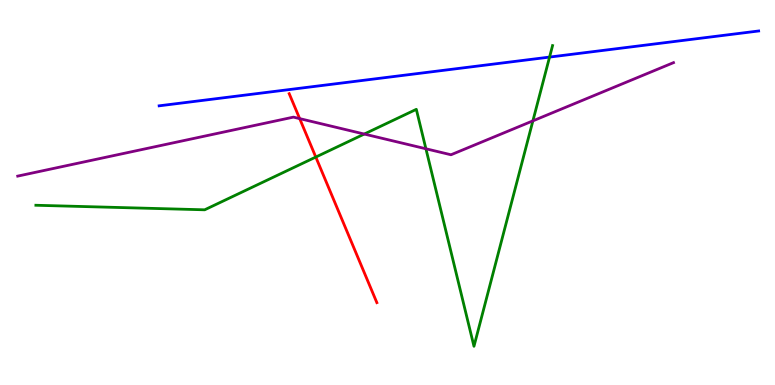[{'lines': ['blue', 'red'], 'intersections': []}, {'lines': ['green', 'red'], 'intersections': [{'x': 4.07, 'y': 5.92}]}, {'lines': ['purple', 'red'], 'intersections': [{'x': 3.87, 'y': 6.92}]}, {'lines': ['blue', 'green'], 'intersections': [{'x': 7.09, 'y': 8.52}]}, {'lines': ['blue', 'purple'], 'intersections': []}, {'lines': ['green', 'purple'], 'intersections': [{'x': 4.7, 'y': 6.52}, {'x': 5.5, 'y': 6.14}, {'x': 6.88, 'y': 6.86}]}]